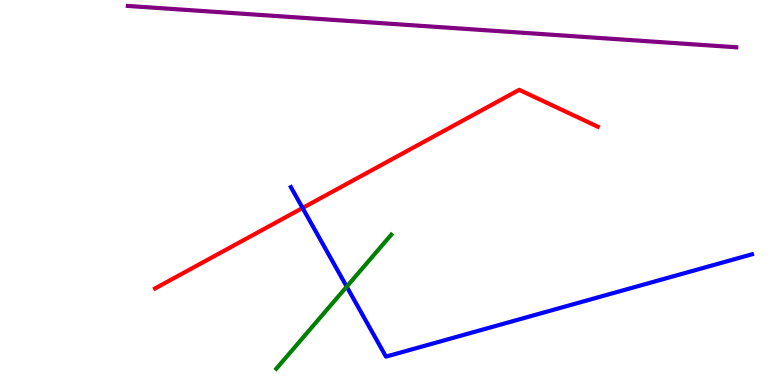[{'lines': ['blue', 'red'], 'intersections': [{'x': 3.9, 'y': 4.6}]}, {'lines': ['green', 'red'], 'intersections': []}, {'lines': ['purple', 'red'], 'intersections': []}, {'lines': ['blue', 'green'], 'intersections': [{'x': 4.47, 'y': 2.55}]}, {'lines': ['blue', 'purple'], 'intersections': []}, {'lines': ['green', 'purple'], 'intersections': []}]